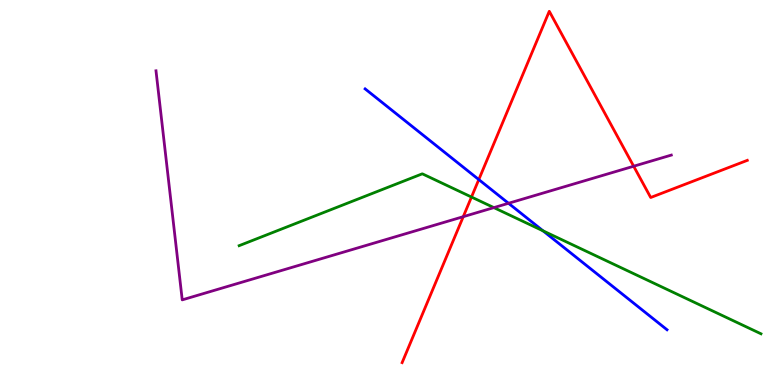[{'lines': ['blue', 'red'], 'intersections': [{'x': 6.18, 'y': 5.34}]}, {'lines': ['green', 'red'], 'intersections': [{'x': 6.08, 'y': 4.88}]}, {'lines': ['purple', 'red'], 'intersections': [{'x': 5.98, 'y': 4.37}, {'x': 8.18, 'y': 5.68}]}, {'lines': ['blue', 'green'], 'intersections': [{'x': 7.01, 'y': 4.0}]}, {'lines': ['blue', 'purple'], 'intersections': [{'x': 6.56, 'y': 4.72}]}, {'lines': ['green', 'purple'], 'intersections': [{'x': 6.37, 'y': 4.61}]}]